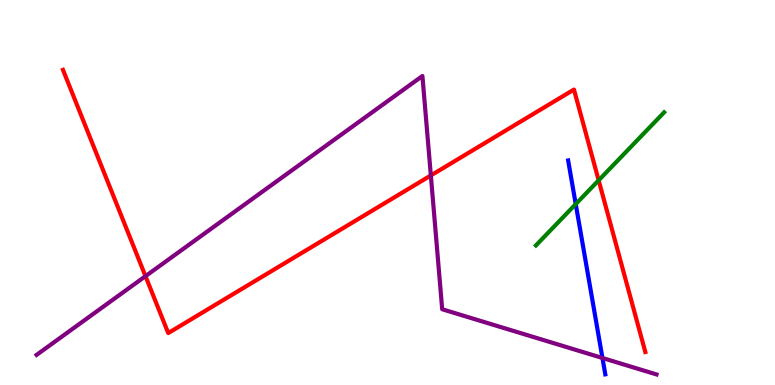[{'lines': ['blue', 'red'], 'intersections': []}, {'lines': ['green', 'red'], 'intersections': [{'x': 7.72, 'y': 5.32}]}, {'lines': ['purple', 'red'], 'intersections': [{'x': 1.88, 'y': 2.83}, {'x': 5.56, 'y': 5.44}]}, {'lines': ['blue', 'green'], 'intersections': [{'x': 7.43, 'y': 4.7}]}, {'lines': ['blue', 'purple'], 'intersections': [{'x': 7.77, 'y': 0.701}]}, {'lines': ['green', 'purple'], 'intersections': []}]